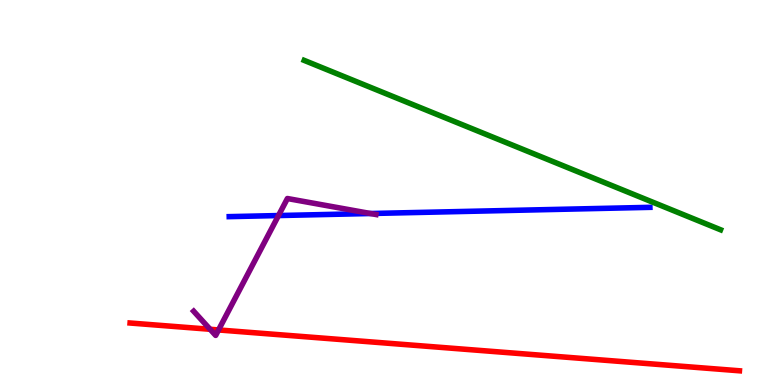[{'lines': ['blue', 'red'], 'intersections': []}, {'lines': ['green', 'red'], 'intersections': []}, {'lines': ['purple', 'red'], 'intersections': [{'x': 2.71, 'y': 1.45}, {'x': 2.82, 'y': 1.43}]}, {'lines': ['blue', 'green'], 'intersections': []}, {'lines': ['blue', 'purple'], 'intersections': [{'x': 3.59, 'y': 4.4}, {'x': 4.78, 'y': 4.45}]}, {'lines': ['green', 'purple'], 'intersections': []}]